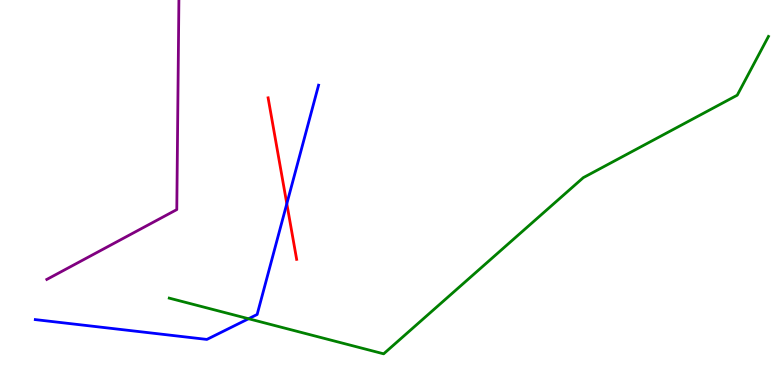[{'lines': ['blue', 'red'], 'intersections': [{'x': 3.7, 'y': 4.71}]}, {'lines': ['green', 'red'], 'intersections': []}, {'lines': ['purple', 'red'], 'intersections': []}, {'lines': ['blue', 'green'], 'intersections': [{'x': 3.21, 'y': 1.72}]}, {'lines': ['blue', 'purple'], 'intersections': []}, {'lines': ['green', 'purple'], 'intersections': []}]